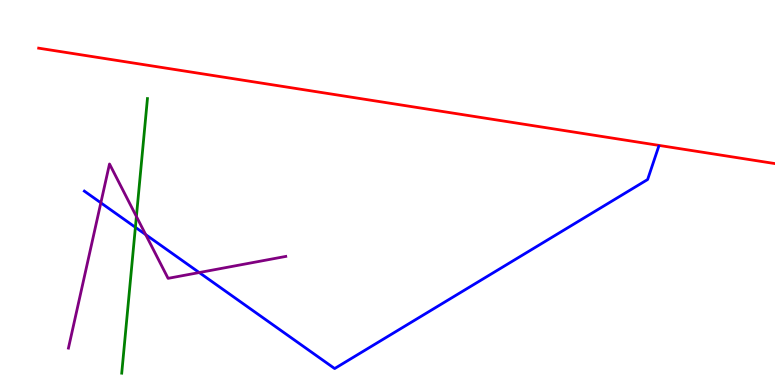[{'lines': ['blue', 'red'], 'intersections': []}, {'lines': ['green', 'red'], 'intersections': []}, {'lines': ['purple', 'red'], 'intersections': []}, {'lines': ['blue', 'green'], 'intersections': [{'x': 1.75, 'y': 4.1}]}, {'lines': ['blue', 'purple'], 'intersections': [{'x': 1.3, 'y': 4.73}, {'x': 1.88, 'y': 3.91}, {'x': 2.57, 'y': 2.92}]}, {'lines': ['green', 'purple'], 'intersections': [{'x': 1.76, 'y': 4.38}]}]